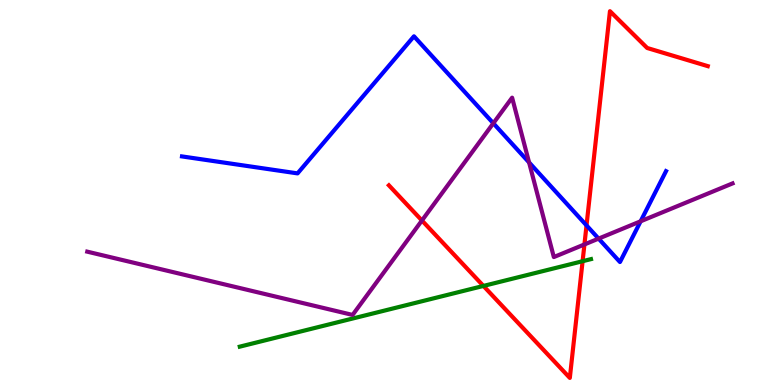[{'lines': ['blue', 'red'], 'intersections': [{'x': 7.57, 'y': 4.15}]}, {'lines': ['green', 'red'], 'intersections': [{'x': 6.24, 'y': 2.57}, {'x': 7.52, 'y': 3.22}]}, {'lines': ['purple', 'red'], 'intersections': [{'x': 5.44, 'y': 4.27}, {'x': 7.54, 'y': 3.65}]}, {'lines': ['blue', 'green'], 'intersections': []}, {'lines': ['blue', 'purple'], 'intersections': [{'x': 6.37, 'y': 6.8}, {'x': 6.83, 'y': 5.78}, {'x': 7.72, 'y': 3.8}, {'x': 8.27, 'y': 4.25}]}, {'lines': ['green', 'purple'], 'intersections': []}]